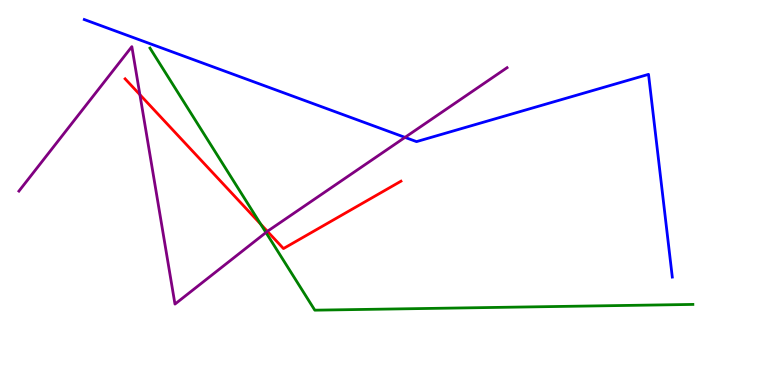[{'lines': ['blue', 'red'], 'intersections': []}, {'lines': ['green', 'red'], 'intersections': [{'x': 3.36, 'y': 4.18}]}, {'lines': ['purple', 'red'], 'intersections': [{'x': 1.81, 'y': 7.54}, {'x': 3.45, 'y': 3.99}]}, {'lines': ['blue', 'green'], 'intersections': []}, {'lines': ['blue', 'purple'], 'intersections': [{'x': 5.23, 'y': 6.43}]}, {'lines': ['green', 'purple'], 'intersections': [{'x': 3.43, 'y': 3.96}]}]